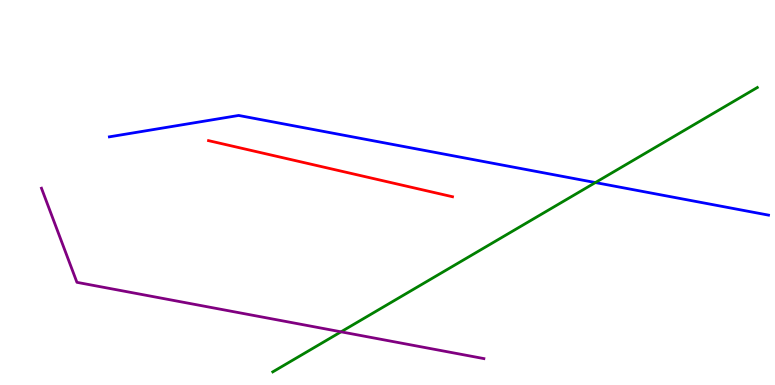[{'lines': ['blue', 'red'], 'intersections': []}, {'lines': ['green', 'red'], 'intersections': []}, {'lines': ['purple', 'red'], 'intersections': []}, {'lines': ['blue', 'green'], 'intersections': [{'x': 7.68, 'y': 5.26}]}, {'lines': ['blue', 'purple'], 'intersections': []}, {'lines': ['green', 'purple'], 'intersections': [{'x': 4.4, 'y': 1.38}]}]